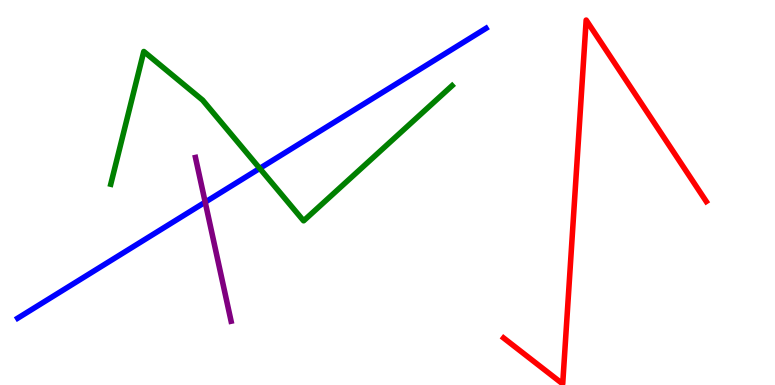[{'lines': ['blue', 'red'], 'intersections': []}, {'lines': ['green', 'red'], 'intersections': []}, {'lines': ['purple', 'red'], 'intersections': []}, {'lines': ['blue', 'green'], 'intersections': [{'x': 3.35, 'y': 5.63}]}, {'lines': ['blue', 'purple'], 'intersections': [{'x': 2.65, 'y': 4.75}]}, {'lines': ['green', 'purple'], 'intersections': []}]